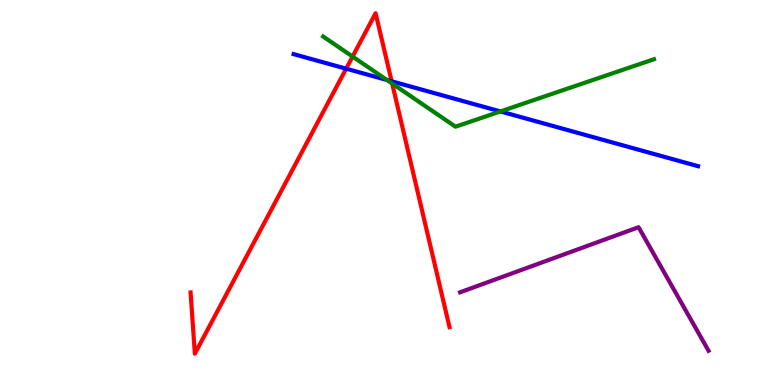[{'lines': ['blue', 'red'], 'intersections': [{'x': 4.47, 'y': 8.22}, {'x': 5.05, 'y': 7.89}]}, {'lines': ['green', 'red'], 'intersections': [{'x': 4.55, 'y': 8.53}, {'x': 5.06, 'y': 7.83}]}, {'lines': ['purple', 'red'], 'intersections': []}, {'lines': ['blue', 'green'], 'intersections': [{'x': 4.99, 'y': 7.92}, {'x': 6.46, 'y': 7.11}]}, {'lines': ['blue', 'purple'], 'intersections': []}, {'lines': ['green', 'purple'], 'intersections': []}]